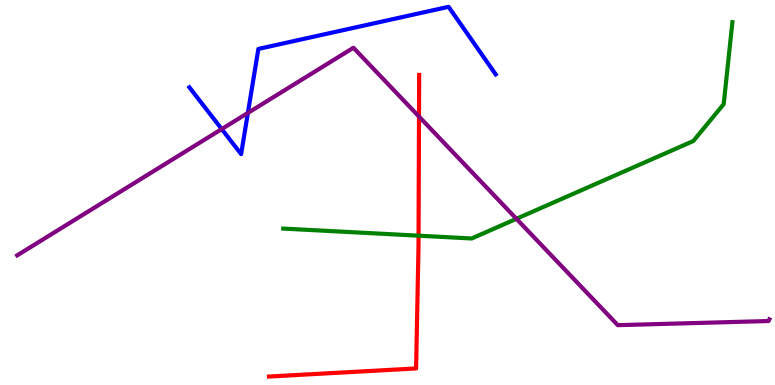[{'lines': ['blue', 'red'], 'intersections': []}, {'lines': ['green', 'red'], 'intersections': [{'x': 5.4, 'y': 3.88}]}, {'lines': ['purple', 'red'], 'intersections': [{'x': 5.41, 'y': 6.97}]}, {'lines': ['blue', 'green'], 'intersections': []}, {'lines': ['blue', 'purple'], 'intersections': [{'x': 2.86, 'y': 6.65}, {'x': 3.2, 'y': 7.07}]}, {'lines': ['green', 'purple'], 'intersections': [{'x': 6.66, 'y': 4.32}]}]